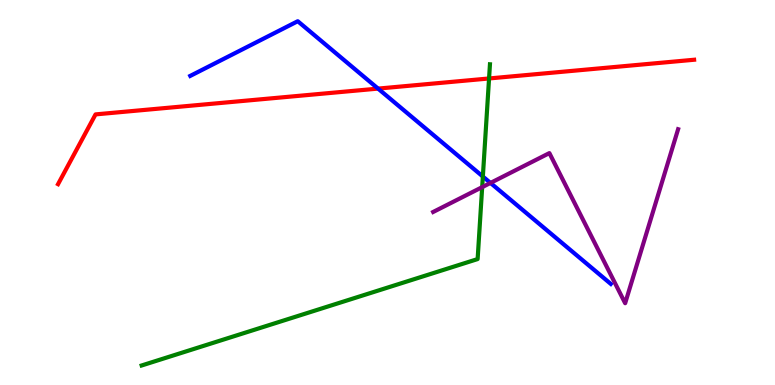[{'lines': ['blue', 'red'], 'intersections': [{'x': 4.88, 'y': 7.7}]}, {'lines': ['green', 'red'], 'intersections': [{'x': 6.31, 'y': 7.96}]}, {'lines': ['purple', 'red'], 'intersections': []}, {'lines': ['blue', 'green'], 'intersections': [{'x': 6.23, 'y': 5.41}]}, {'lines': ['blue', 'purple'], 'intersections': [{'x': 6.33, 'y': 5.25}]}, {'lines': ['green', 'purple'], 'intersections': [{'x': 6.22, 'y': 5.14}]}]